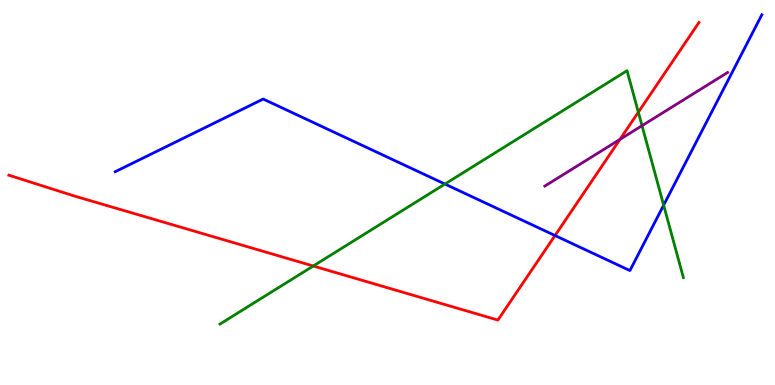[{'lines': ['blue', 'red'], 'intersections': [{'x': 7.16, 'y': 3.88}]}, {'lines': ['green', 'red'], 'intersections': [{'x': 4.04, 'y': 3.09}, {'x': 8.24, 'y': 7.09}]}, {'lines': ['purple', 'red'], 'intersections': [{'x': 8.0, 'y': 6.38}]}, {'lines': ['blue', 'green'], 'intersections': [{'x': 5.74, 'y': 5.22}, {'x': 8.56, 'y': 4.67}]}, {'lines': ['blue', 'purple'], 'intersections': []}, {'lines': ['green', 'purple'], 'intersections': [{'x': 8.28, 'y': 6.74}]}]